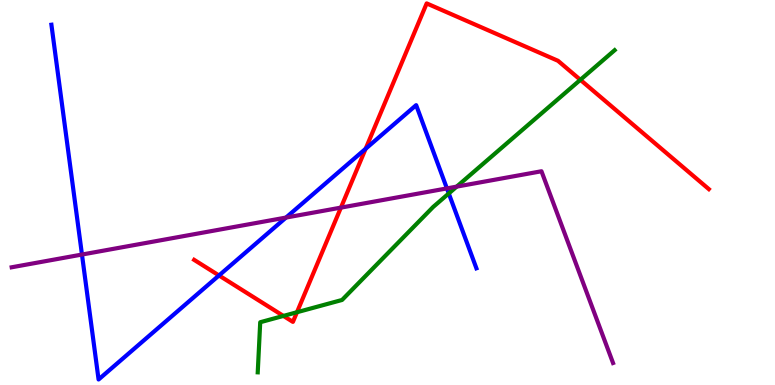[{'lines': ['blue', 'red'], 'intersections': [{'x': 2.83, 'y': 2.85}, {'x': 4.72, 'y': 6.14}]}, {'lines': ['green', 'red'], 'intersections': [{'x': 3.66, 'y': 1.79}, {'x': 3.83, 'y': 1.89}, {'x': 7.49, 'y': 7.93}]}, {'lines': ['purple', 'red'], 'intersections': [{'x': 4.4, 'y': 4.61}]}, {'lines': ['blue', 'green'], 'intersections': [{'x': 5.79, 'y': 4.97}]}, {'lines': ['blue', 'purple'], 'intersections': [{'x': 1.06, 'y': 3.39}, {'x': 3.69, 'y': 4.35}, {'x': 5.77, 'y': 5.11}]}, {'lines': ['green', 'purple'], 'intersections': [{'x': 5.89, 'y': 5.15}]}]